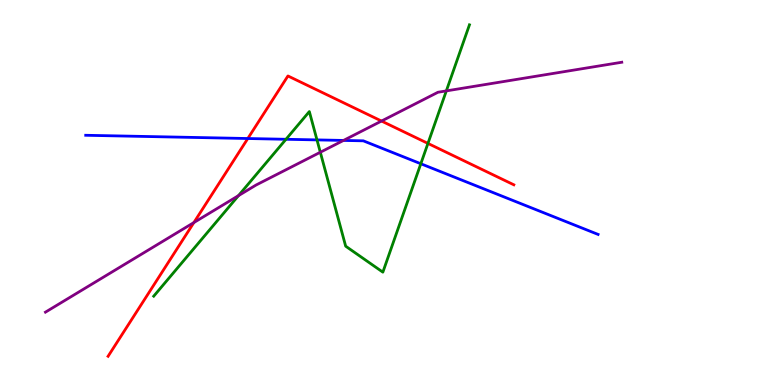[{'lines': ['blue', 'red'], 'intersections': [{'x': 3.2, 'y': 6.4}]}, {'lines': ['green', 'red'], 'intersections': [{'x': 5.52, 'y': 6.28}]}, {'lines': ['purple', 'red'], 'intersections': [{'x': 2.5, 'y': 4.22}, {'x': 4.92, 'y': 6.86}]}, {'lines': ['blue', 'green'], 'intersections': [{'x': 3.69, 'y': 6.38}, {'x': 4.09, 'y': 6.37}, {'x': 5.43, 'y': 5.75}]}, {'lines': ['blue', 'purple'], 'intersections': [{'x': 4.43, 'y': 6.35}]}, {'lines': ['green', 'purple'], 'intersections': [{'x': 3.08, 'y': 4.92}, {'x': 4.13, 'y': 6.05}, {'x': 5.76, 'y': 7.64}]}]